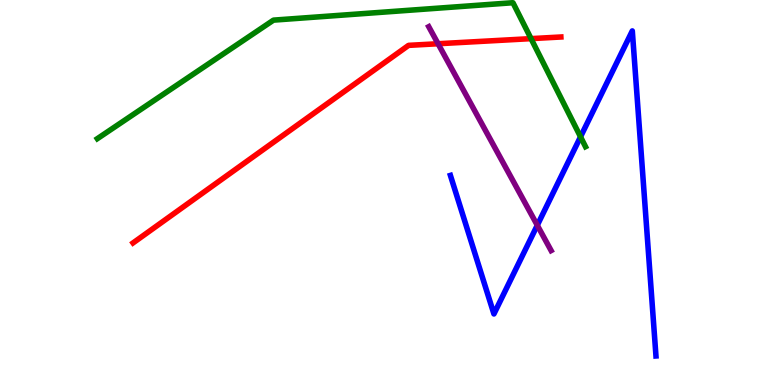[{'lines': ['blue', 'red'], 'intersections': []}, {'lines': ['green', 'red'], 'intersections': [{'x': 6.85, 'y': 9.0}]}, {'lines': ['purple', 'red'], 'intersections': [{'x': 5.65, 'y': 8.86}]}, {'lines': ['blue', 'green'], 'intersections': [{'x': 7.49, 'y': 6.45}]}, {'lines': ['blue', 'purple'], 'intersections': [{'x': 6.93, 'y': 4.15}]}, {'lines': ['green', 'purple'], 'intersections': []}]